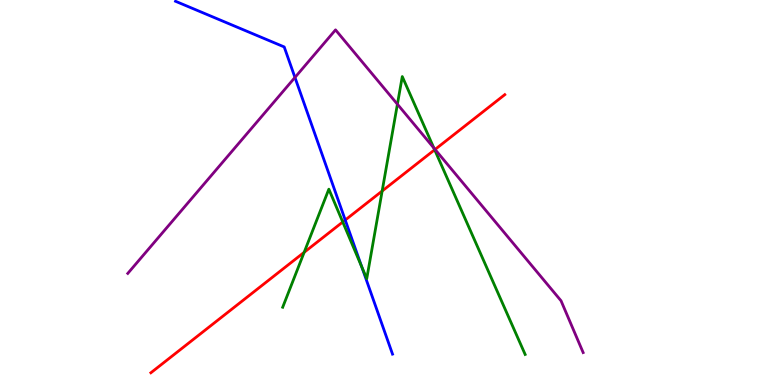[{'lines': ['blue', 'red'], 'intersections': [{'x': 4.45, 'y': 4.28}]}, {'lines': ['green', 'red'], 'intersections': [{'x': 3.92, 'y': 3.45}, {'x': 4.42, 'y': 4.23}, {'x': 4.93, 'y': 5.04}, {'x': 5.61, 'y': 6.11}]}, {'lines': ['purple', 'red'], 'intersections': [{'x': 5.61, 'y': 6.12}]}, {'lines': ['blue', 'green'], 'intersections': [{'x': 4.67, 'y': 3.07}]}, {'lines': ['blue', 'purple'], 'intersections': [{'x': 3.81, 'y': 7.99}]}, {'lines': ['green', 'purple'], 'intersections': [{'x': 5.13, 'y': 7.29}, {'x': 5.6, 'y': 6.16}]}]